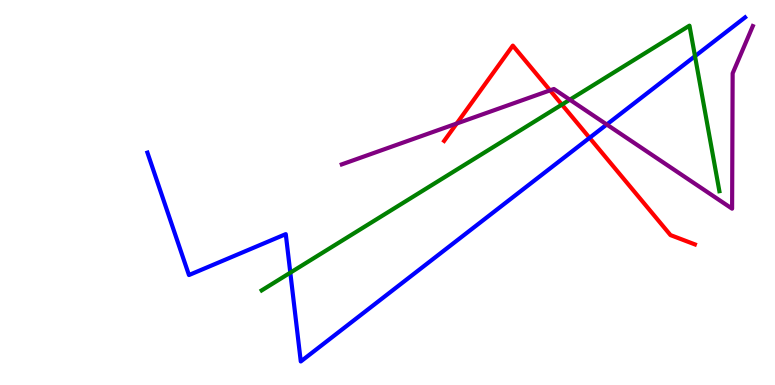[{'lines': ['blue', 'red'], 'intersections': [{'x': 7.61, 'y': 6.42}]}, {'lines': ['green', 'red'], 'intersections': [{'x': 7.25, 'y': 7.28}]}, {'lines': ['purple', 'red'], 'intersections': [{'x': 5.89, 'y': 6.79}, {'x': 7.1, 'y': 7.65}]}, {'lines': ['blue', 'green'], 'intersections': [{'x': 3.75, 'y': 2.92}, {'x': 8.97, 'y': 8.54}]}, {'lines': ['blue', 'purple'], 'intersections': [{'x': 7.83, 'y': 6.77}]}, {'lines': ['green', 'purple'], 'intersections': [{'x': 7.35, 'y': 7.41}]}]